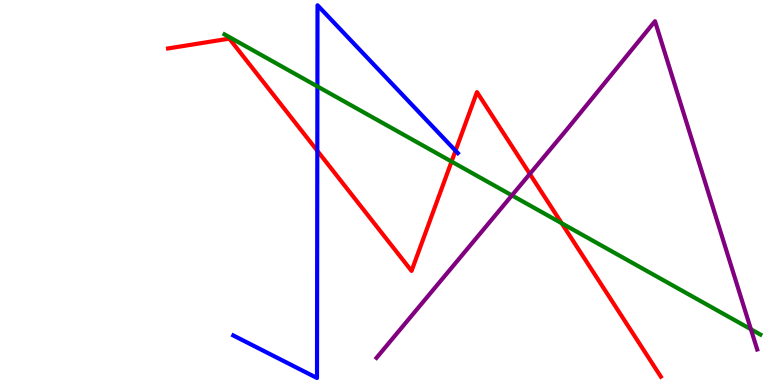[{'lines': ['blue', 'red'], 'intersections': [{'x': 4.09, 'y': 6.08}, {'x': 5.88, 'y': 6.09}]}, {'lines': ['green', 'red'], 'intersections': [{'x': 5.83, 'y': 5.8}, {'x': 7.25, 'y': 4.2}]}, {'lines': ['purple', 'red'], 'intersections': [{'x': 6.84, 'y': 5.48}]}, {'lines': ['blue', 'green'], 'intersections': [{'x': 4.1, 'y': 7.76}]}, {'lines': ['blue', 'purple'], 'intersections': []}, {'lines': ['green', 'purple'], 'intersections': [{'x': 6.61, 'y': 4.93}, {'x': 9.69, 'y': 1.45}]}]